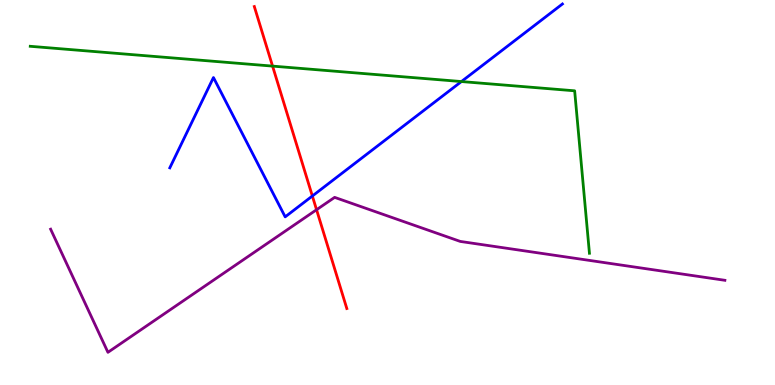[{'lines': ['blue', 'red'], 'intersections': [{'x': 4.03, 'y': 4.91}]}, {'lines': ['green', 'red'], 'intersections': [{'x': 3.52, 'y': 8.28}]}, {'lines': ['purple', 'red'], 'intersections': [{'x': 4.08, 'y': 4.55}]}, {'lines': ['blue', 'green'], 'intersections': [{'x': 5.95, 'y': 7.88}]}, {'lines': ['blue', 'purple'], 'intersections': []}, {'lines': ['green', 'purple'], 'intersections': []}]